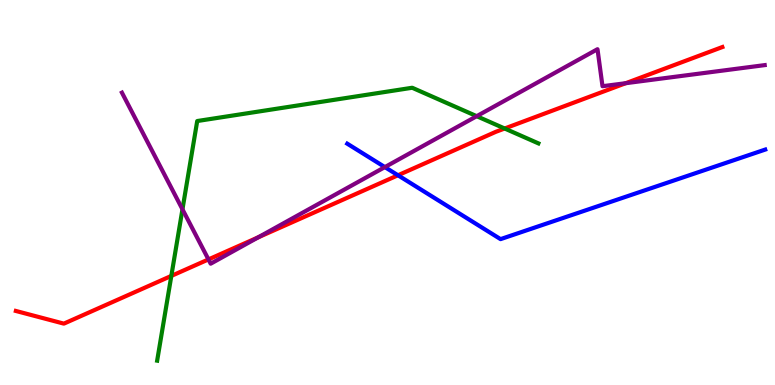[{'lines': ['blue', 'red'], 'intersections': [{'x': 5.14, 'y': 5.45}]}, {'lines': ['green', 'red'], 'intersections': [{'x': 2.21, 'y': 2.83}, {'x': 6.51, 'y': 6.66}]}, {'lines': ['purple', 'red'], 'intersections': [{'x': 2.69, 'y': 3.26}, {'x': 3.33, 'y': 3.84}, {'x': 8.07, 'y': 7.84}]}, {'lines': ['blue', 'green'], 'intersections': []}, {'lines': ['blue', 'purple'], 'intersections': [{'x': 4.97, 'y': 5.66}]}, {'lines': ['green', 'purple'], 'intersections': [{'x': 2.35, 'y': 4.56}, {'x': 6.15, 'y': 6.98}]}]